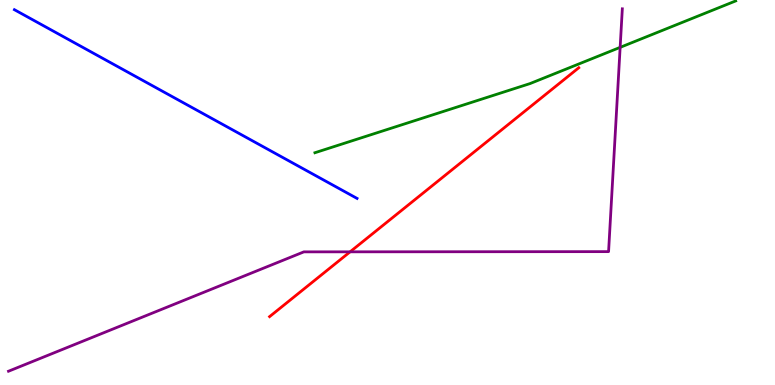[{'lines': ['blue', 'red'], 'intersections': []}, {'lines': ['green', 'red'], 'intersections': []}, {'lines': ['purple', 'red'], 'intersections': [{'x': 4.52, 'y': 3.46}]}, {'lines': ['blue', 'green'], 'intersections': []}, {'lines': ['blue', 'purple'], 'intersections': []}, {'lines': ['green', 'purple'], 'intersections': [{'x': 8.0, 'y': 8.77}]}]